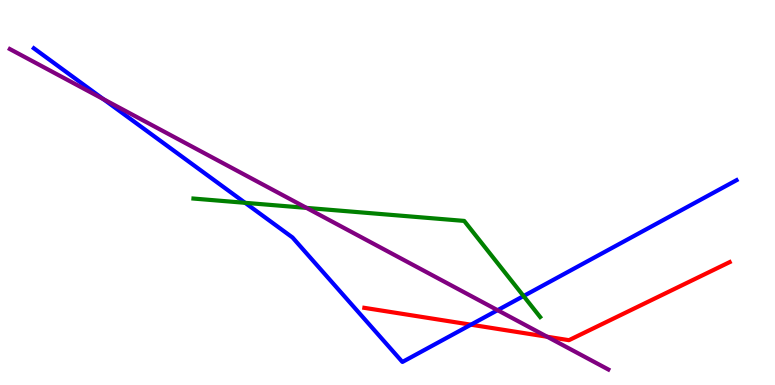[{'lines': ['blue', 'red'], 'intersections': [{'x': 6.08, 'y': 1.57}]}, {'lines': ['green', 'red'], 'intersections': []}, {'lines': ['purple', 'red'], 'intersections': [{'x': 7.06, 'y': 1.25}]}, {'lines': ['blue', 'green'], 'intersections': [{'x': 3.16, 'y': 4.73}, {'x': 6.76, 'y': 2.31}]}, {'lines': ['blue', 'purple'], 'intersections': [{'x': 1.33, 'y': 7.43}, {'x': 6.42, 'y': 1.94}]}, {'lines': ['green', 'purple'], 'intersections': [{'x': 3.95, 'y': 4.6}]}]